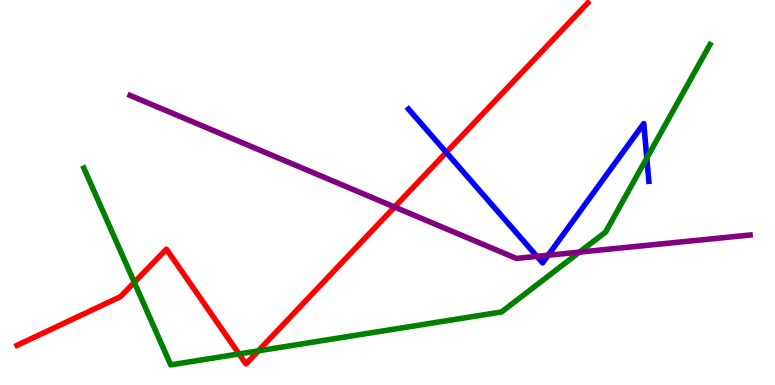[{'lines': ['blue', 'red'], 'intersections': [{'x': 5.76, 'y': 6.04}]}, {'lines': ['green', 'red'], 'intersections': [{'x': 1.73, 'y': 2.67}, {'x': 3.08, 'y': 0.807}, {'x': 3.33, 'y': 0.887}]}, {'lines': ['purple', 'red'], 'intersections': [{'x': 5.09, 'y': 4.62}]}, {'lines': ['blue', 'green'], 'intersections': [{'x': 8.35, 'y': 5.9}]}, {'lines': ['blue', 'purple'], 'intersections': [{'x': 6.93, 'y': 3.34}, {'x': 7.07, 'y': 3.37}]}, {'lines': ['green', 'purple'], 'intersections': [{'x': 7.48, 'y': 3.45}]}]